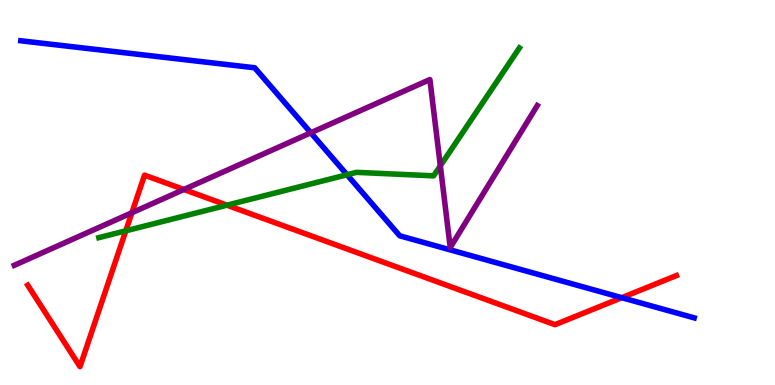[{'lines': ['blue', 'red'], 'intersections': [{'x': 8.02, 'y': 2.27}]}, {'lines': ['green', 'red'], 'intersections': [{'x': 1.62, 'y': 4.0}, {'x': 2.93, 'y': 4.67}]}, {'lines': ['purple', 'red'], 'intersections': [{'x': 1.7, 'y': 4.47}, {'x': 2.37, 'y': 5.08}]}, {'lines': ['blue', 'green'], 'intersections': [{'x': 4.48, 'y': 5.46}]}, {'lines': ['blue', 'purple'], 'intersections': [{'x': 4.01, 'y': 6.55}]}, {'lines': ['green', 'purple'], 'intersections': [{'x': 5.68, 'y': 5.69}]}]